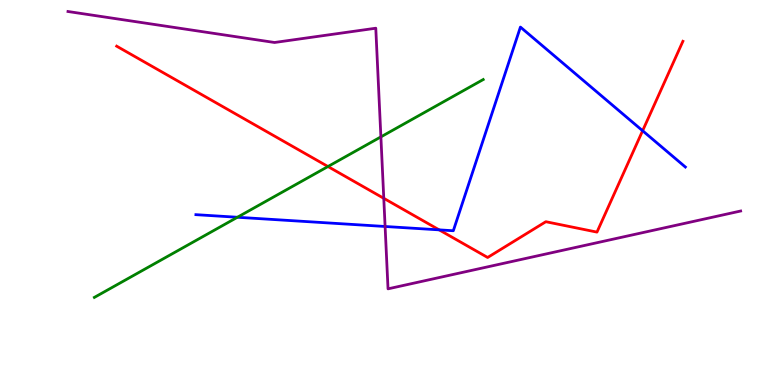[{'lines': ['blue', 'red'], 'intersections': [{'x': 5.67, 'y': 4.03}, {'x': 8.29, 'y': 6.6}]}, {'lines': ['green', 'red'], 'intersections': [{'x': 4.23, 'y': 5.67}]}, {'lines': ['purple', 'red'], 'intersections': [{'x': 4.95, 'y': 4.85}]}, {'lines': ['blue', 'green'], 'intersections': [{'x': 3.06, 'y': 4.36}]}, {'lines': ['blue', 'purple'], 'intersections': [{'x': 4.97, 'y': 4.12}]}, {'lines': ['green', 'purple'], 'intersections': [{'x': 4.91, 'y': 6.44}]}]